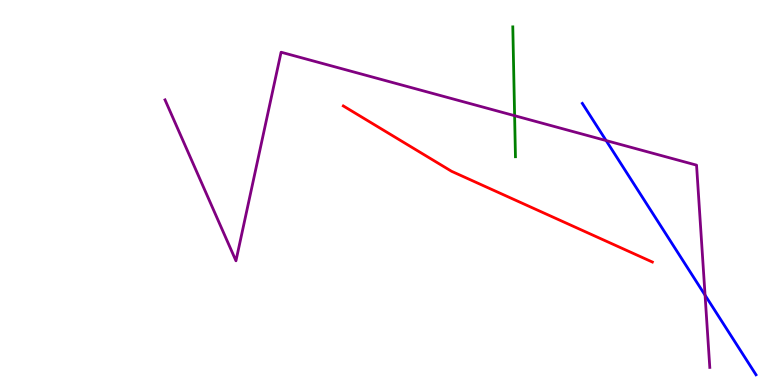[{'lines': ['blue', 'red'], 'intersections': []}, {'lines': ['green', 'red'], 'intersections': []}, {'lines': ['purple', 'red'], 'intersections': []}, {'lines': ['blue', 'green'], 'intersections': []}, {'lines': ['blue', 'purple'], 'intersections': [{'x': 7.82, 'y': 6.35}, {'x': 9.1, 'y': 2.33}]}, {'lines': ['green', 'purple'], 'intersections': [{'x': 6.64, 'y': 7.0}]}]